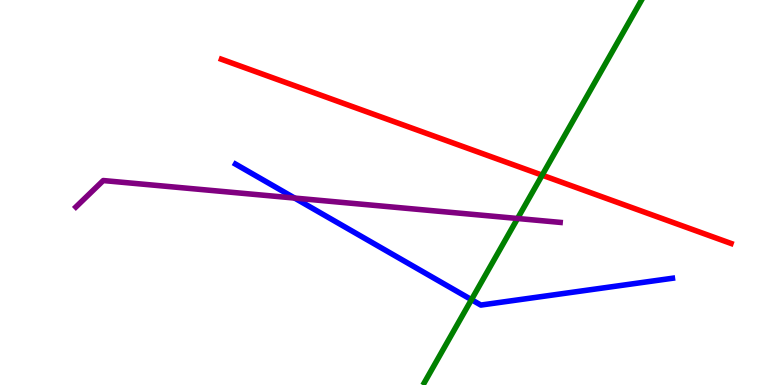[{'lines': ['blue', 'red'], 'intersections': []}, {'lines': ['green', 'red'], 'intersections': [{'x': 7.0, 'y': 5.45}]}, {'lines': ['purple', 'red'], 'intersections': []}, {'lines': ['blue', 'green'], 'intersections': [{'x': 6.08, 'y': 2.22}]}, {'lines': ['blue', 'purple'], 'intersections': [{'x': 3.8, 'y': 4.86}]}, {'lines': ['green', 'purple'], 'intersections': [{'x': 6.68, 'y': 4.32}]}]